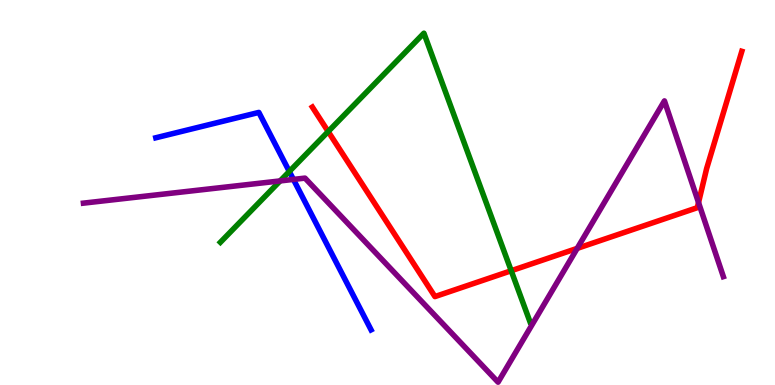[{'lines': ['blue', 'red'], 'intersections': []}, {'lines': ['green', 'red'], 'intersections': [{'x': 4.23, 'y': 6.58}, {'x': 6.6, 'y': 2.97}]}, {'lines': ['purple', 'red'], 'intersections': [{'x': 7.45, 'y': 3.55}, {'x': 9.01, 'y': 4.74}]}, {'lines': ['blue', 'green'], 'intersections': [{'x': 3.73, 'y': 5.55}]}, {'lines': ['blue', 'purple'], 'intersections': [{'x': 3.79, 'y': 5.34}]}, {'lines': ['green', 'purple'], 'intersections': [{'x': 3.61, 'y': 5.3}]}]